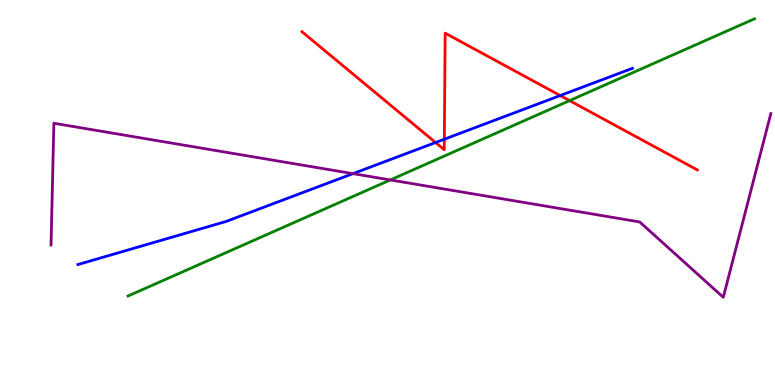[{'lines': ['blue', 'red'], 'intersections': [{'x': 5.62, 'y': 6.3}, {'x': 5.73, 'y': 6.38}, {'x': 7.23, 'y': 7.52}]}, {'lines': ['green', 'red'], 'intersections': [{'x': 7.35, 'y': 7.39}]}, {'lines': ['purple', 'red'], 'intersections': []}, {'lines': ['blue', 'green'], 'intersections': []}, {'lines': ['blue', 'purple'], 'intersections': [{'x': 4.55, 'y': 5.49}]}, {'lines': ['green', 'purple'], 'intersections': [{'x': 5.04, 'y': 5.33}]}]